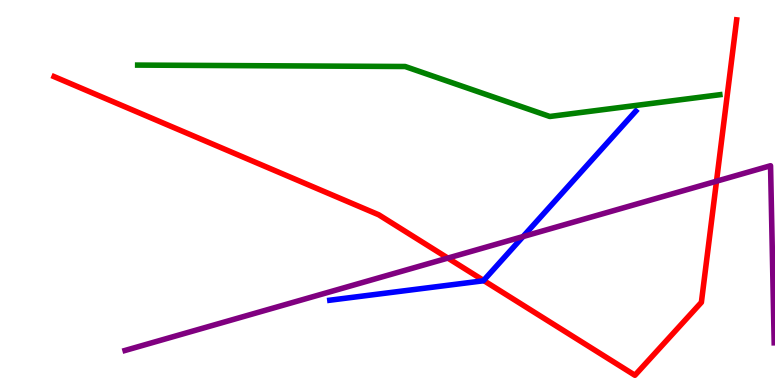[{'lines': ['blue', 'red'], 'intersections': [{'x': 6.24, 'y': 2.71}]}, {'lines': ['green', 'red'], 'intersections': []}, {'lines': ['purple', 'red'], 'intersections': [{'x': 5.78, 'y': 3.3}, {'x': 9.25, 'y': 5.29}]}, {'lines': ['blue', 'green'], 'intersections': []}, {'lines': ['blue', 'purple'], 'intersections': [{'x': 6.75, 'y': 3.86}]}, {'lines': ['green', 'purple'], 'intersections': []}]